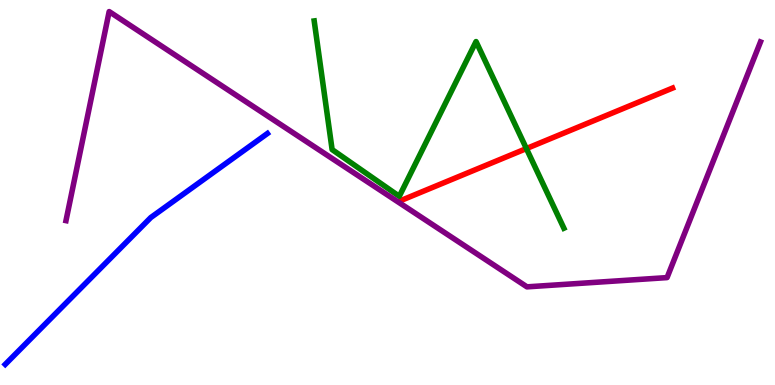[{'lines': ['blue', 'red'], 'intersections': []}, {'lines': ['green', 'red'], 'intersections': [{'x': 6.79, 'y': 6.14}]}, {'lines': ['purple', 'red'], 'intersections': []}, {'lines': ['blue', 'green'], 'intersections': []}, {'lines': ['blue', 'purple'], 'intersections': []}, {'lines': ['green', 'purple'], 'intersections': []}]